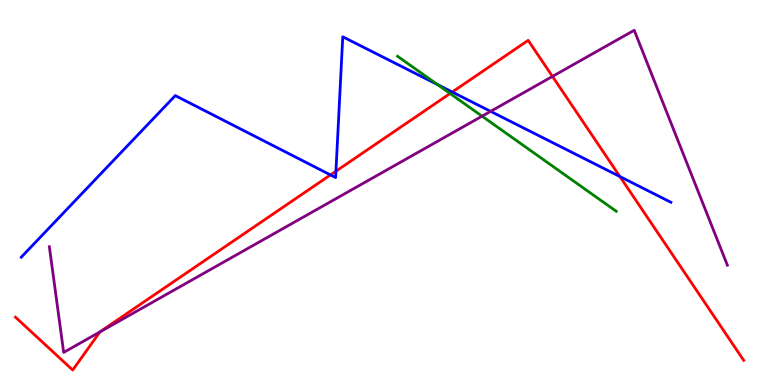[{'lines': ['blue', 'red'], 'intersections': [{'x': 4.26, 'y': 5.46}, {'x': 4.33, 'y': 5.55}, {'x': 5.84, 'y': 7.61}, {'x': 8.0, 'y': 5.41}]}, {'lines': ['green', 'red'], 'intersections': [{'x': 5.81, 'y': 7.57}]}, {'lines': ['purple', 'red'], 'intersections': [{'x': 1.29, 'y': 1.38}, {'x': 7.13, 'y': 8.01}]}, {'lines': ['blue', 'green'], 'intersections': [{'x': 5.64, 'y': 7.8}]}, {'lines': ['blue', 'purple'], 'intersections': [{'x': 6.33, 'y': 7.11}]}, {'lines': ['green', 'purple'], 'intersections': [{'x': 6.22, 'y': 6.98}]}]